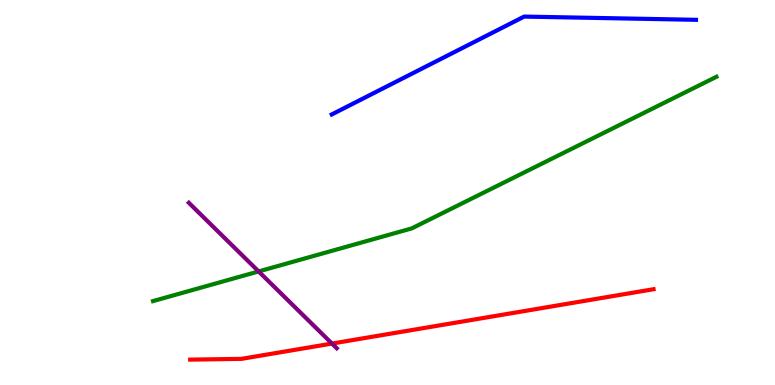[{'lines': ['blue', 'red'], 'intersections': []}, {'lines': ['green', 'red'], 'intersections': []}, {'lines': ['purple', 'red'], 'intersections': [{'x': 4.28, 'y': 1.08}]}, {'lines': ['blue', 'green'], 'intersections': []}, {'lines': ['blue', 'purple'], 'intersections': []}, {'lines': ['green', 'purple'], 'intersections': [{'x': 3.34, 'y': 2.95}]}]